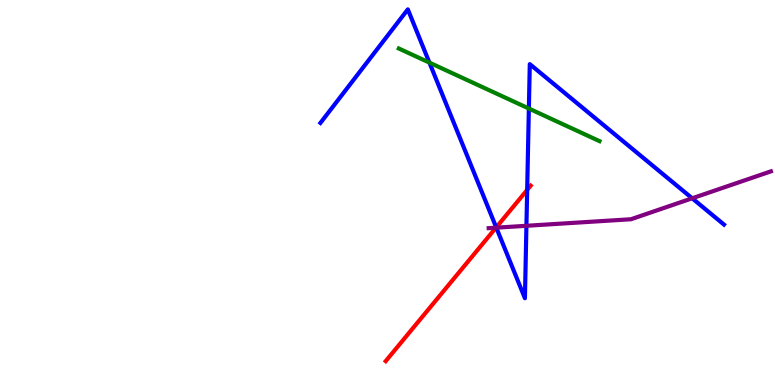[{'lines': ['blue', 'red'], 'intersections': [{'x': 6.4, 'y': 4.09}, {'x': 6.8, 'y': 5.07}]}, {'lines': ['green', 'red'], 'intersections': []}, {'lines': ['purple', 'red'], 'intersections': [{'x': 6.4, 'y': 4.09}]}, {'lines': ['blue', 'green'], 'intersections': [{'x': 5.54, 'y': 8.37}, {'x': 6.82, 'y': 7.18}]}, {'lines': ['blue', 'purple'], 'intersections': [{'x': 6.4, 'y': 4.09}, {'x': 6.79, 'y': 4.14}, {'x': 8.93, 'y': 4.85}]}, {'lines': ['green', 'purple'], 'intersections': []}]